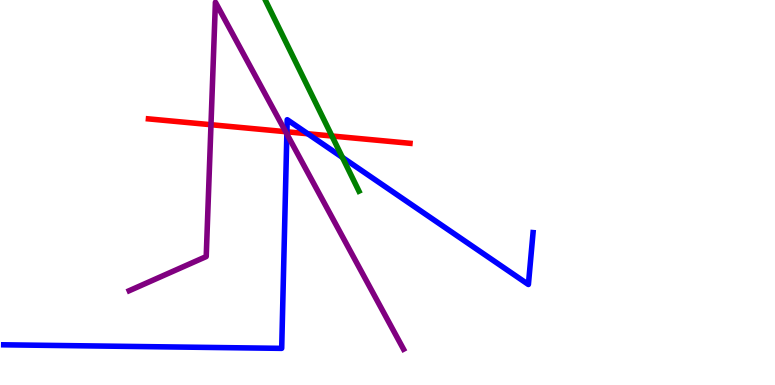[{'lines': ['blue', 'red'], 'intersections': [{'x': 3.7, 'y': 6.58}, {'x': 3.97, 'y': 6.53}]}, {'lines': ['green', 'red'], 'intersections': [{'x': 4.28, 'y': 6.47}]}, {'lines': ['purple', 'red'], 'intersections': [{'x': 2.72, 'y': 6.76}, {'x': 3.69, 'y': 6.58}]}, {'lines': ['blue', 'green'], 'intersections': [{'x': 4.42, 'y': 5.91}]}, {'lines': ['blue', 'purple'], 'intersections': [{'x': 3.7, 'y': 6.52}]}, {'lines': ['green', 'purple'], 'intersections': []}]